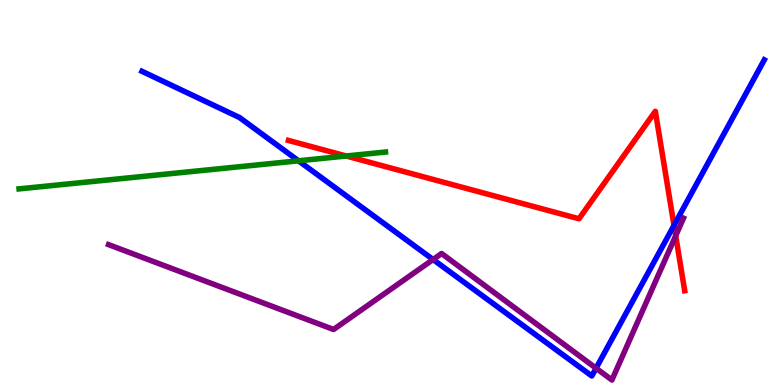[{'lines': ['blue', 'red'], 'intersections': [{'x': 8.7, 'y': 4.15}]}, {'lines': ['green', 'red'], 'intersections': [{'x': 4.47, 'y': 5.95}]}, {'lines': ['purple', 'red'], 'intersections': [{'x': 8.72, 'y': 3.88}]}, {'lines': ['blue', 'green'], 'intersections': [{'x': 3.85, 'y': 5.82}]}, {'lines': ['blue', 'purple'], 'intersections': [{'x': 5.59, 'y': 3.26}, {'x': 7.69, 'y': 0.436}]}, {'lines': ['green', 'purple'], 'intersections': []}]